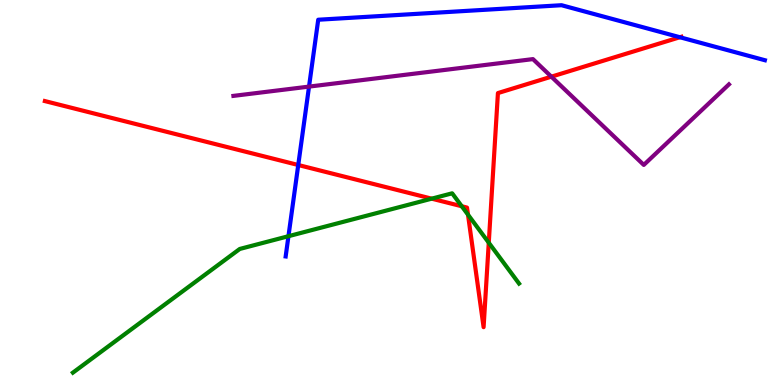[{'lines': ['blue', 'red'], 'intersections': [{'x': 3.85, 'y': 5.71}, {'x': 8.77, 'y': 9.03}]}, {'lines': ['green', 'red'], 'intersections': [{'x': 5.57, 'y': 4.84}, {'x': 5.96, 'y': 4.64}, {'x': 6.04, 'y': 4.42}, {'x': 6.31, 'y': 3.7}]}, {'lines': ['purple', 'red'], 'intersections': [{'x': 7.11, 'y': 8.01}]}, {'lines': ['blue', 'green'], 'intersections': [{'x': 3.72, 'y': 3.86}]}, {'lines': ['blue', 'purple'], 'intersections': [{'x': 3.99, 'y': 7.75}]}, {'lines': ['green', 'purple'], 'intersections': []}]